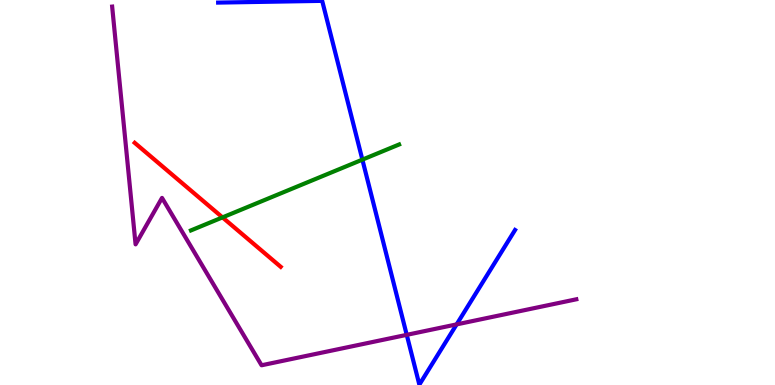[{'lines': ['blue', 'red'], 'intersections': []}, {'lines': ['green', 'red'], 'intersections': [{'x': 2.87, 'y': 4.35}]}, {'lines': ['purple', 'red'], 'intersections': []}, {'lines': ['blue', 'green'], 'intersections': [{'x': 4.68, 'y': 5.85}]}, {'lines': ['blue', 'purple'], 'intersections': [{'x': 5.25, 'y': 1.3}, {'x': 5.89, 'y': 1.57}]}, {'lines': ['green', 'purple'], 'intersections': []}]